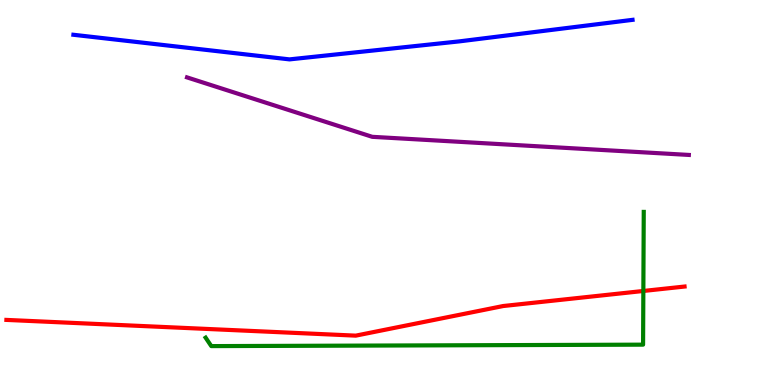[{'lines': ['blue', 'red'], 'intersections': []}, {'lines': ['green', 'red'], 'intersections': [{'x': 8.3, 'y': 2.44}]}, {'lines': ['purple', 'red'], 'intersections': []}, {'lines': ['blue', 'green'], 'intersections': []}, {'lines': ['blue', 'purple'], 'intersections': []}, {'lines': ['green', 'purple'], 'intersections': []}]